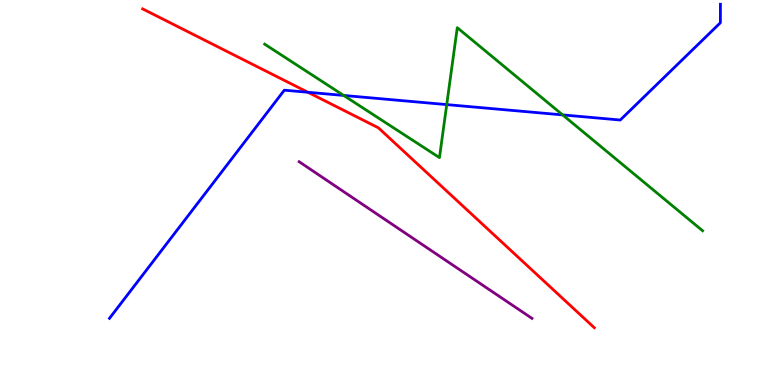[{'lines': ['blue', 'red'], 'intersections': [{'x': 3.97, 'y': 7.6}]}, {'lines': ['green', 'red'], 'intersections': []}, {'lines': ['purple', 'red'], 'intersections': []}, {'lines': ['blue', 'green'], 'intersections': [{'x': 4.43, 'y': 7.52}, {'x': 5.76, 'y': 7.28}, {'x': 7.26, 'y': 7.02}]}, {'lines': ['blue', 'purple'], 'intersections': []}, {'lines': ['green', 'purple'], 'intersections': []}]